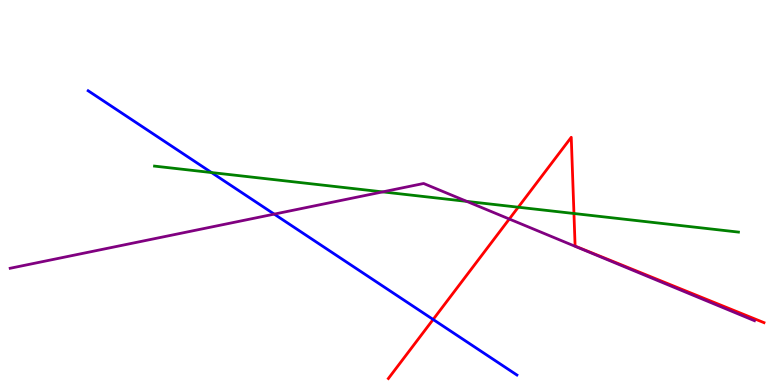[{'lines': ['blue', 'red'], 'intersections': [{'x': 5.59, 'y': 1.7}]}, {'lines': ['green', 'red'], 'intersections': [{'x': 6.69, 'y': 4.62}, {'x': 7.41, 'y': 4.45}]}, {'lines': ['purple', 'red'], 'intersections': [{'x': 6.57, 'y': 4.31}]}, {'lines': ['blue', 'green'], 'intersections': [{'x': 2.73, 'y': 5.52}]}, {'lines': ['blue', 'purple'], 'intersections': [{'x': 3.54, 'y': 4.44}]}, {'lines': ['green', 'purple'], 'intersections': [{'x': 4.94, 'y': 5.02}, {'x': 6.02, 'y': 4.77}]}]